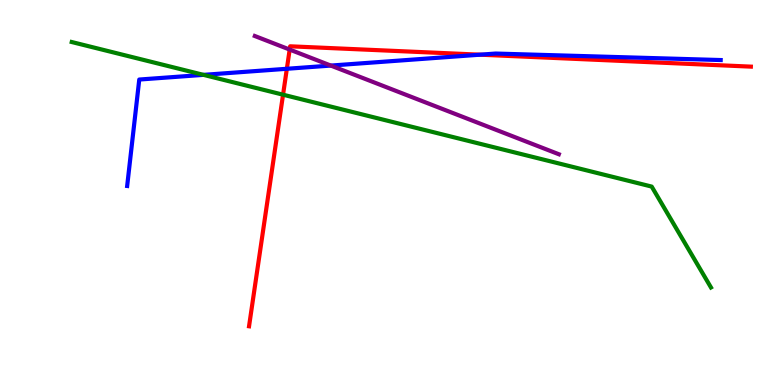[{'lines': ['blue', 'red'], 'intersections': [{'x': 3.7, 'y': 8.21}, {'x': 6.19, 'y': 8.58}]}, {'lines': ['green', 'red'], 'intersections': [{'x': 3.65, 'y': 7.54}]}, {'lines': ['purple', 'red'], 'intersections': [{'x': 3.74, 'y': 8.71}]}, {'lines': ['blue', 'green'], 'intersections': [{'x': 2.63, 'y': 8.06}]}, {'lines': ['blue', 'purple'], 'intersections': [{'x': 4.27, 'y': 8.3}]}, {'lines': ['green', 'purple'], 'intersections': []}]